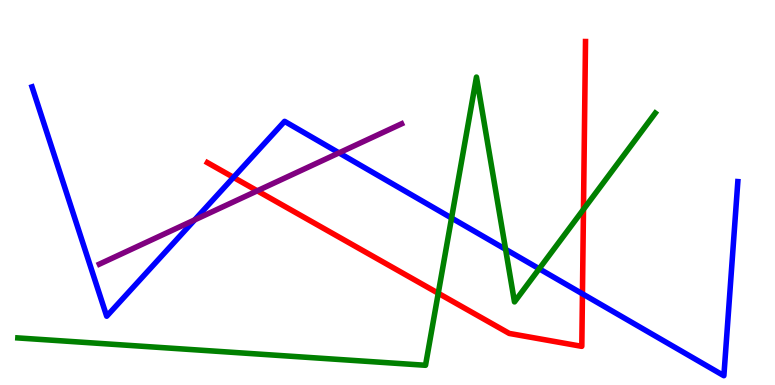[{'lines': ['blue', 'red'], 'intersections': [{'x': 3.01, 'y': 5.39}, {'x': 7.52, 'y': 2.37}]}, {'lines': ['green', 'red'], 'intersections': [{'x': 5.65, 'y': 2.38}, {'x': 7.53, 'y': 4.56}]}, {'lines': ['purple', 'red'], 'intersections': [{'x': 3.32, 'y': 5.04}]}, {'lines': ['blue', 'green'], 'intersections': [{'x': 5.83, 'y': 4.34}, {'x': 6.52, 'y': 3.52}, {'x': 6.96, 'y': 3.02}]}, {'lines': ['blue', 'purple'], 'intersections': [{'x': 2.51, 'y': 4.29}, {'x': 4.37, 'y': 6.03}]}, {'lines': ['green', 'purple'], 'intersections': []}]